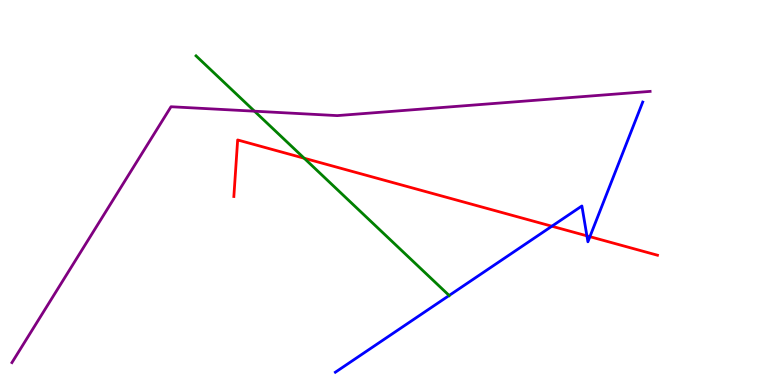[{'lines': ['blue', 'red'], 'intersections': [{'x': 7.12, 'y': 4.12}, {'x': 7.57, 'y': 3.87}, {'x': 7.61, 'y': 3.85}]}, {'lines': ['green', 'red'], 'intersections': [{'x': 3.92, 'y': 5.89}]}, {'lines': ['purple', 'red'], 'intersections': []}, {'lines': ['blue', 'green'], 'intersections': [{'x': 5.8, 'y': 2.33}]}, {'lines': ['blue', 'purple'], 'intersections': []}, {'lines': ['green', 'purple'], 'intersections': [{'x': 3.28, 'y': 7.11}]}]